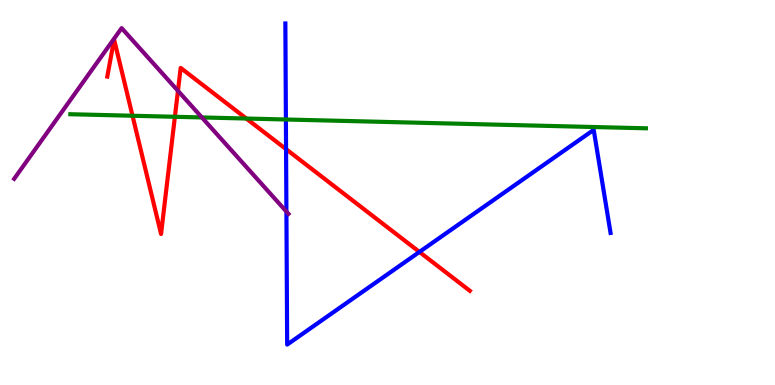[{'lines': ['blue', 'red'], 'intersections': [{'x': 3.69, 'y': 6.13}, {'x': 5.41, 'y': 3.46}]}, {'lines': ['green', 'red'], 'intersections': [{'x': 1.71, 'y': 6.99}, {'x': 2.26, 'y': 6.97}, {'x': 3.18, 'y': 6.92}]}, {'lines': ['purple', 'red'], 'intersections': [{'x': 2.3, 'y': 7.64}]}, {'lines': ['blue', 'green'], 'intersections': [{'x': 3.69, 'y': 6.9}]}, {'lines': ['blue', 'purple'], 'intersections': [{'x': 3.7, 'y': 4.5}]}, {'lines': ['green', 'purple'], 'intersections': [{'x': 2.6, 'y': 6.95}]}]